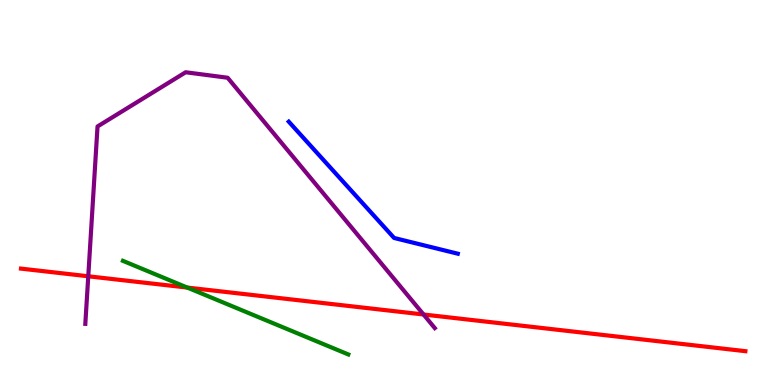[{'lines': ['blue', 'red'], 'intersections': []}, {'lines': ['green', 'red'], 'intersections': [{'x': 2.42, 'y': 2.53}]}, {'lines': ['purple', 'red'], 'intersections': [{'x': 1.14, 'y': 2.82}, {'x': 5.47, 'y': 1.83}]}, {'lines': ['blue', 'green'], 'intersections': []}, {'lines': ['blue', 'purple'], 'intersections': []}, {'lines': ['green', 'purple'], 'intersections': []}]